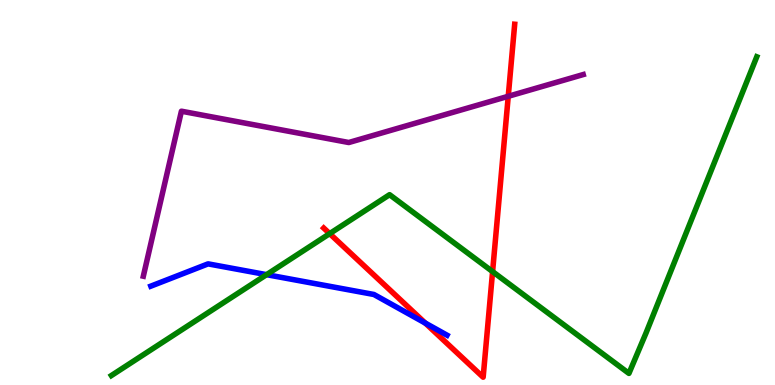[{'lines': ['blue', 'red'], 'intersections': [{'x': 5.49, 'y': 1.61}]}, {'lines': ['green', 'red'], 'intersections': [{'x': 4.25, 'y': 3.93}, {'x': 6.36, 'y': 2.95}]}, {'lines': ['purple', 'red'], 'intersections': [{'x': 6.56, 'y': 7.5}]}, {'lines': ['blue', 'green'], 'intersections': [{'x': 3.44, 'y': 2.87}]}, {'lines': ['blue', 'purple'], 'intersections': []}, {'lines': ['green', 'purple'], 'intersections': []}]